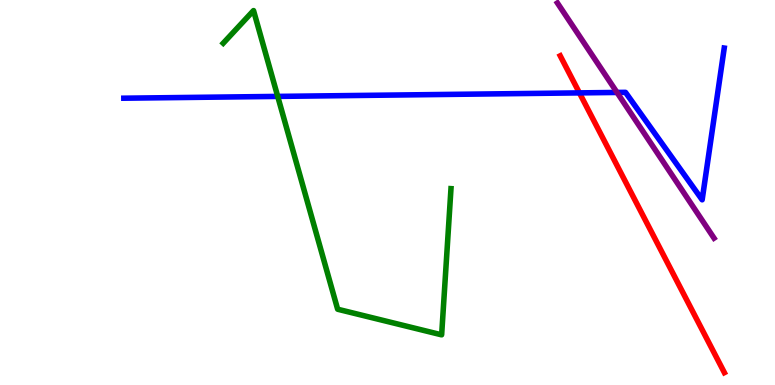[{'lines': ['blue', 'red'], 'intersections': [{'x': 7.48, 'y': 7.59}]}, {'lines': ['green', 'red'], 'intersections': []}, {'lines': ['purple', 'red'], 'intersections': []}, {'lines': ['blue', 'green'], 'intersections': [{'x': 3.58, 'y': 7.5}]}, {'lines': ['blue', 'purple'], 'intersections': [{'x': 7.96, 'y': 7.6}]}, {'lines': ['green', 'purple'], 'intersections': []}]